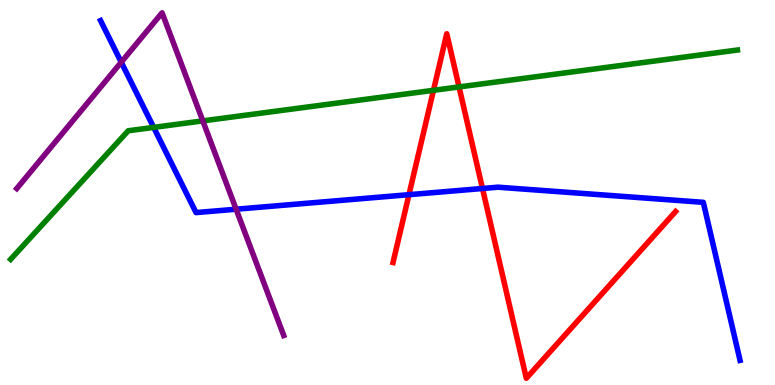[{'lines': ['blue', 'red'], 'intersections': [{'x': 5.28, 'y': 4.94}, {'x': 6.23, 'y': 5.1}]}, {'lines': ['green', 'red'], 'intersections': [{'x': 5.59, 'y': 7.65}, {'x': 5.92, 'y': 7.74}]}, {'lines': ['purple', 'red'], 'intersections': []}, {'lines': ['blue', 'green'], 'intersections': [{'x': 1.98, 'y': 6.69}]}, {'lines': ['blue', 'purple'], 'intersections': [{'x': 1.56, 'y': 8.38}, {'x': 3.05, 'y': 4.57}]}, {'lines': ['green', 'purple'], 'intersections': [{'x': 2.62, 'y': 6.86}]}]